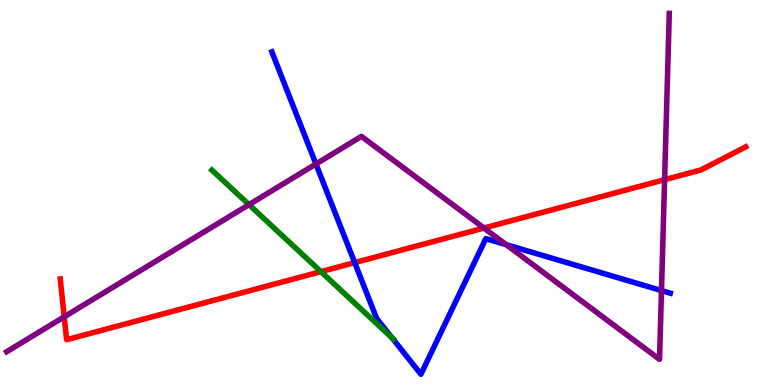[{'lines': ['blue', 'red'], 'intersections': [{'x': 4.58, 'y': 3.18}]}, {'lines': ['green', 'red'], 'intersections': [{'x': 4.14, 'y': 2.94}]}, {'lines': ['purple', 'red'], 'intersections': [{'x': 0.829, 'y': 1.77}, {'x': 6.24, 'y': 4.08}, {'x': 8.58, 'y': 5.33}]}, {'lines': ['blue', 'green'], 'intersections': [{'x': 5.06, 'y': 1.22}]}, {'lines': ['blue', 'purple'], 'intersections': [{'x': 4.08, 'y': 5.74}, {'x': 6.53, 'y': 3.65}, {'x': 8.54, 'y': 2.45}]}, {'lines': ['green', 'purple'], 'intersections': [{'x': 3.21, 'y': 4.68}]}]